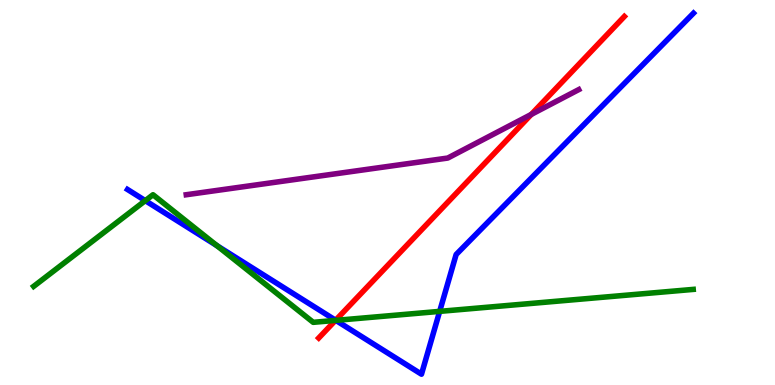[{'lines': ['blue', 'red'], 'intersections': [{'x': 4.33, 'y': 1.68}]}, {'lines': ['green', 'red'], 'intersections': [{'x': 4.33, 'y': 1.68}]}, {'lines': ['purple', 'red'], 'intersections': [{'x': 6.85, 'y': 7.03}]}, {'lines': ['blue', 'green'], 'intersections': [{'x': 1.87, 'y': 4.79}, {'x': 2.8, 'y': 3.62}, {'x': 4.33, 'y': 1.68}, {'x': 5.67, 'y': 1.91}]}, {'lines': ['blue', 'purple'], 'intersections': []}, {'lines': ['green', 'purple'], 'intersections': []}]